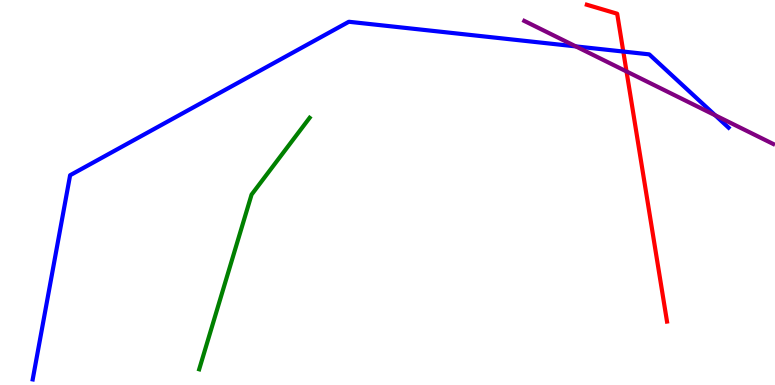[{'lines': ['blue', 'red'], 'intersections': [{'x': 8.04, 'y': 8.66}]}, {'lines': ['green', 'red'], 'intersections': []}, {'lines': ['purple', 'red'], 'intersections': [{'x': 8.08, 'y': 8.14}]}, {'lines': ['blue', 'green'], 'intersections': []}, {'lines': ['blue', 'purple'], 'intersections': [{'x': 7.43, 'y': 8.79}, {'x': 9.23, 'y': 7.01}]}, {'lines': ['green', 'purple'], 'intersections': []}]